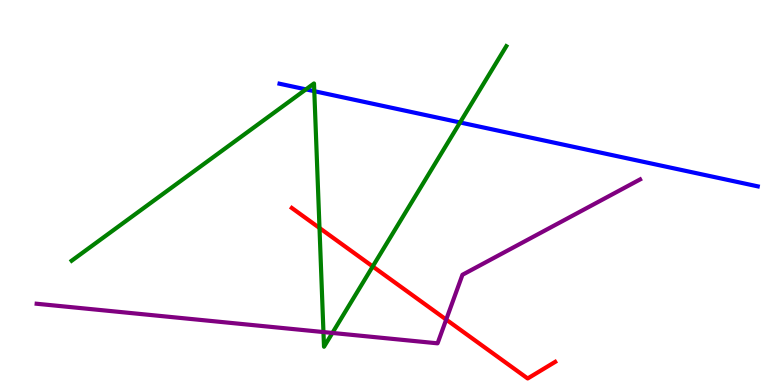[{'lines': ['blue', 'red'], 'intersections': []}, {'lines': ['green', 'red'], 'intersections': [{'x': 4.12, 'y': 4.08}, {'x': 4.81, 'y': 3.08}]}, {'lines': ['purple', 'red'], 'intersections': [{'x': 5.76, 'y': 1.7}]}, {'lines': ['blue', 'green'], 'intersections': [{'x': 3.95, 'y': 7.68}, {'x': 4.06, 'y': 7.63}, {'x': 5.94, 'y': 6.82}]}, {'lines': ['blue', 'purple'], 'intersections': []}, {'lines': ['green', 'purple'], 'intersections': [{'x': 4.17, 'y': 1.38}, {'x': 4.29, 'y': 1.35}]}]